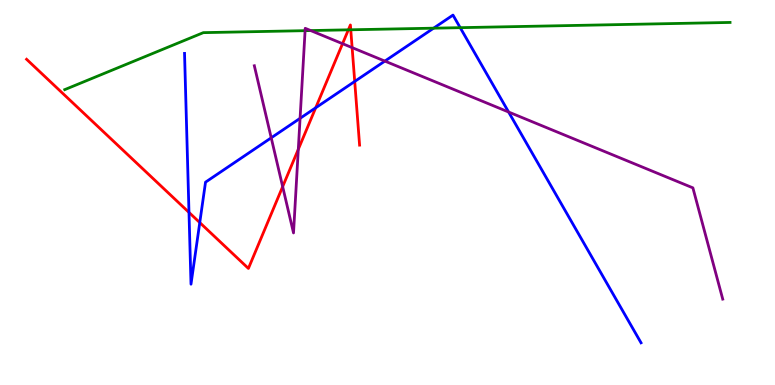[{'lines': ['blue', 'red'], 'intersections': [{'x': 2.44, 'y': 4.48}, {'x': 2.58, 'y': 4.22}, {'x': 4.07, 'y': 7.2}, {'x': 4.58, 'y': 7.88}]}, {'lines': ['green', 'red'], 'intersections': [{'x': 4.49, 'y': 9.23}, {'x': 4.53, 'y': 9.23}]}, {'lines': ['purple', 'red'], 'intersections': [{'x': 3.65, 'y': 5.15}, {'x': 3.85, 'y': 6.12}, {'x': 4.42, 'y': 8.87}, {'x': 4.54, 'y': 8.76}]}, {'lines': ['blue', 'green'], 'intersections': [{'x': 5.59, 'y': 9.27}, {'x': 5.94, 'y': 9.28}]}, {'lines': ['blue', 'purple'], 'intersections': [{'x': 3.5, 'y': 6.42}, {'x': 3.87, 'y': 6.93}, {'x': 4.97, 'y': 8.41}, {'x': 6.56, 'y': 7.09}]}, {'lines': ['green', 'purple'], 'intersections': [{'x': 3.94, 'y': 9.2}, {'x': 4.01, 'y': 9.21}]}]